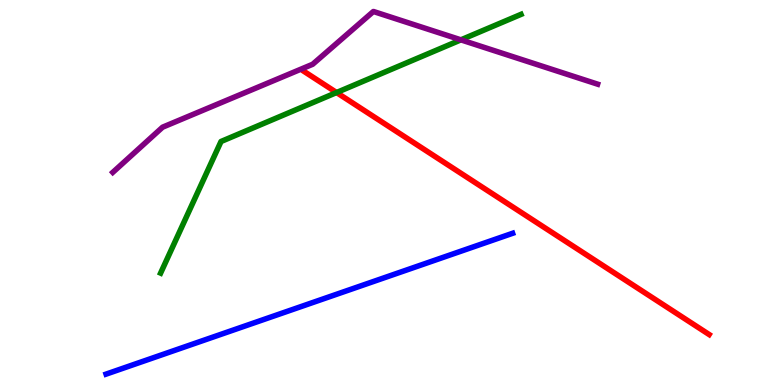[{'lines': ['blue', 'red'], 'intersections': []}, {'lines': ['green', 'red'], 'intersections': [{'x': 4.34, 'y': 7.6}]}, {'lines': ['purple', 'red'], 'intersections': []}, {'lines': ['blue', 'green'], 'intersections': []}, {'lines': ['blue', 'purple'], 'intersections': []}, {'lines': ['green', 'purple'], 'intersections': [{'x': 5.95, 'y': 8.96}]}]